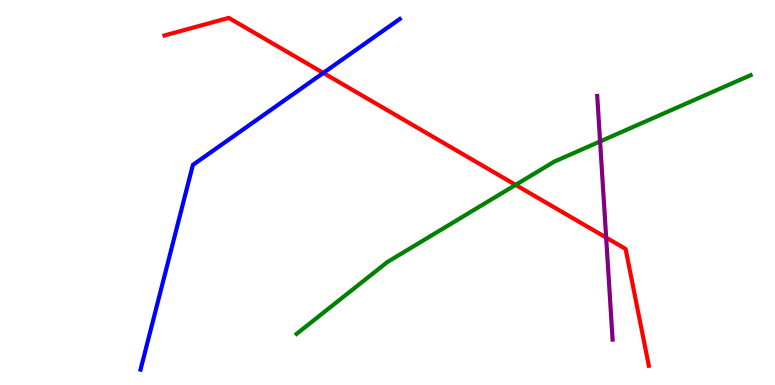[{'lines': ['blue', 'red'], 'intersections': [{'x': 4.17, 'y': 8.11}]}, {'lines': ['green', 'red'], 'intersections': [{'x': 6.65, 'y': 5.2}]}, {'lines': ['purple', 'red'], 'intersections': [{'x': 7.82, 'y': 3.83}]}, {'lines': ['blue', 'green'], 'intersections': []}, {'lines': ['blue', 'purple'], 'intersections': []}, {'lines': ['green', 'purple'], 'intersections': [{'x': 7.74, 'y': 6.33}]}]